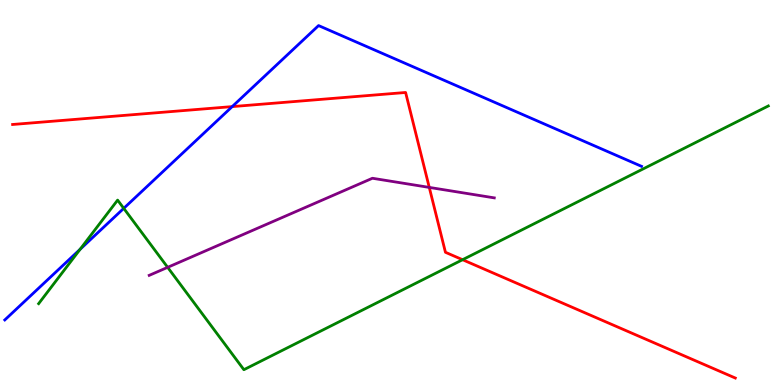[{'lines': ['blue', 'red'], 'intersections': [{'x': 3.0, 'y': 7.23}]}, {'lines': ['green', 'red'], 'intersections': [{'x': 5.97, 'y': 3.25}]}, {'lines': ['purple', 'red'], 'intersections': [{'x': 5.54, 'y': 5.13}]}, {'lines': ['blue', 'green'], 'intersections': [{'x': 1.03, 'y': 3.52}, {'x': 1.6, 'y': 4.59}]}, {'lines': ['blue', 'purple'], 'intersections': []}, {'lines': ['green', 'purple'], 'intersections': [{'x': 2.16, 'y': 3.06}]}]